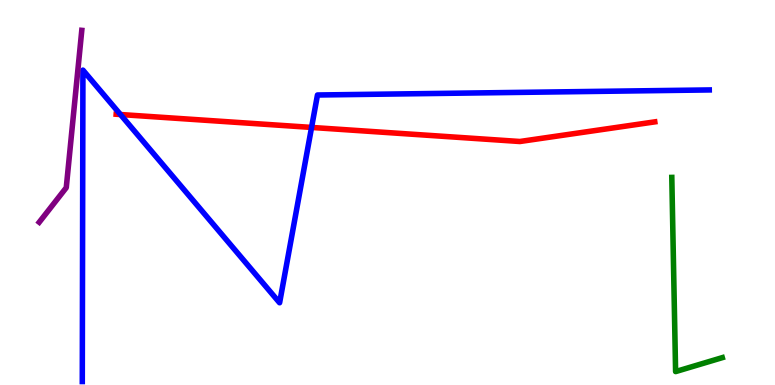[{'lines': ['blue', 'red'], 'intersections': [{'x': 1.55, 'y': 7.03}, {'x': 4.02, 'y': 6.69}]}, {'lines': ['green', 'red'], 'intersections': []}, {'lines': ['purple', 'red'], 'intersections': []}, {'lines': ['blue', 'green'], 'intersections': []}, {'lines': ['blue', 'purple'], 'intersections': []}, {'lines': ['green', 'purple'], 'intersections': []}]